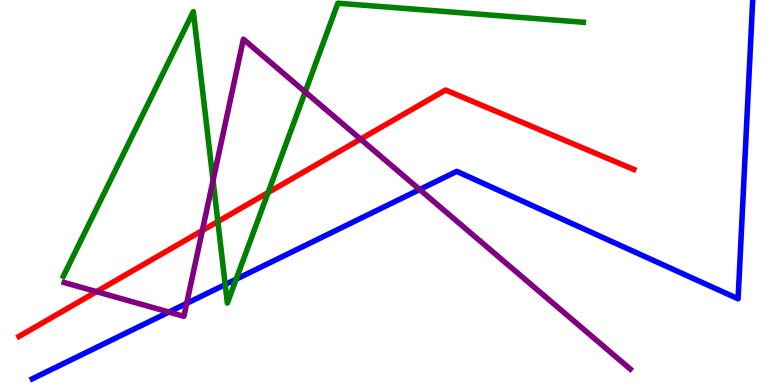[{'lines': ['blue', 'red'], 'intersections': []}, {'lines': ['green', 'red'], 'intersections': [{'x': 2.81, 'y': 4.24}, {'x': 3.46, 'y': 5.0}]}, {'lines': ['purple', 'red'], 'intersections': [{'x': 1.25, 'y': 2.42}, {'x': 2.61, 'y': 4.01}, {'x': 4.65, 'y': 6.39}]}, {'lines': ['blue', 'green'], 'intersections': [{'x': 2.91, 'y': 2.61}, {'x': 3.05, 'y': 2.75}]}, {'lines': ['blue', 'purple'], 'intersections': [{'x': 2.18, 'y': 1.89}, {'x': 2.41, 'y': 2.12}, {'x': 5.41, 'y': 5.08}]}, {'lines': ['green', 'purple'], 'intersections': [{'x': 2.75, 'y': 5.31}, {'x': 3.94, 'y': 7.61}]}]